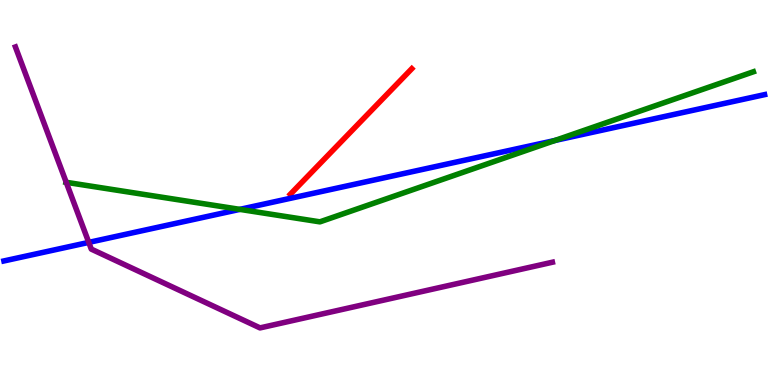[{'lines': ['blue', 'red'], 'intersections': []}, {'lines': ['green', 'red'], 'intersections': []}, {'lines': ['purple', 'red'], 'intersections': []}, {'lines': ['blue', 'green'], 'intersections': [{'x': 3.09, 'y': 4.56}, {'x': 7.16, 'y': 6.35}]}, {'lines': ['blue', 'purple'], 'intersections': [{'x': 1.15, 'y': 3.7}]}, {'lines': ['green', 'purple'], 'intersections': [{'x': 0.854, 'y': 5.26}]}]